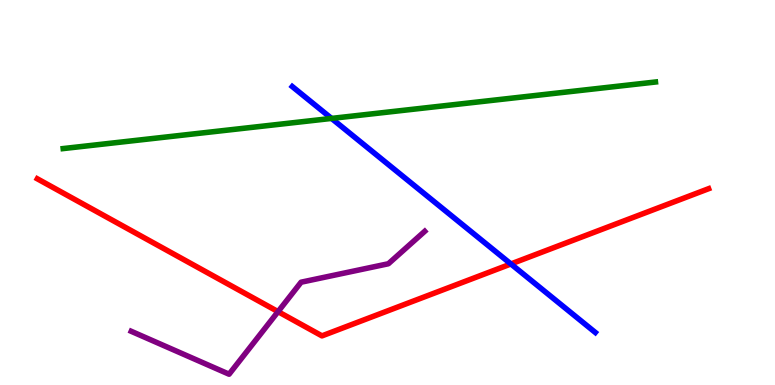[{'lines': ['blue', 'red'], 'intersections': [{'x': 6.59, 'y': 3.14}]}, {'lines': ['green', 'red'], 'intersections': []}, {'lines': ['purple', 'red'], 'intersections': [{'x': 3.59, 'y': 1.91}]}, {'lines': ['blue', 'green'], 'intersections': [{'x': 4.28, 'y': 6.92}]}, {'lines': ['blue', 'purple'], 'intersections': []}, {'lines': ['green', 'purple'], 'intersections': []}]